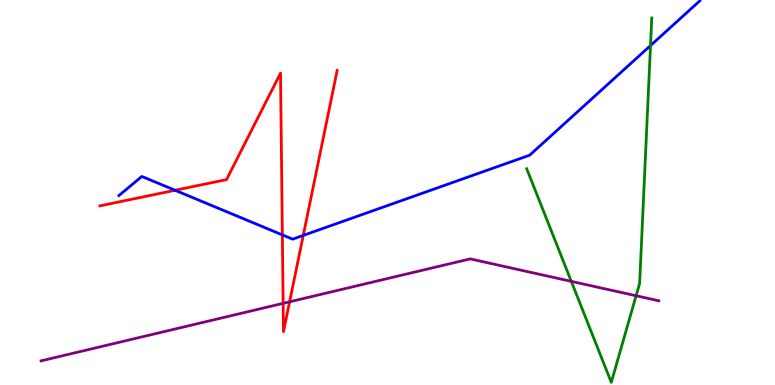[{'lines': ['blue', 'red'], 'intersections': [{'x': 2.26, 'y': 5.06}, {'x': 3.64, 'y': 3.9}, {'x': 3.91, 'y': 3.89}]}, {'lines': ['green', 'red'], 'intersections': []}, {'lines': ['purple', 'red'], 'intersections': [{'x': 3.65, 'y': 2.12}, {'x': 3.74, 'y': 2.16}]}, {'lines': ['blue', 'green'], 'intersections': [{'x': 8.39, 'y': 8.82}]}, {'lines': ['blue', 'purple'], 'intersections': []}, {'lines': ['green', 'purple'], 'intersections': [{'x': 7.37, 'y': 2.69}, {'x': 8.21, 'y': 2.32}]}]